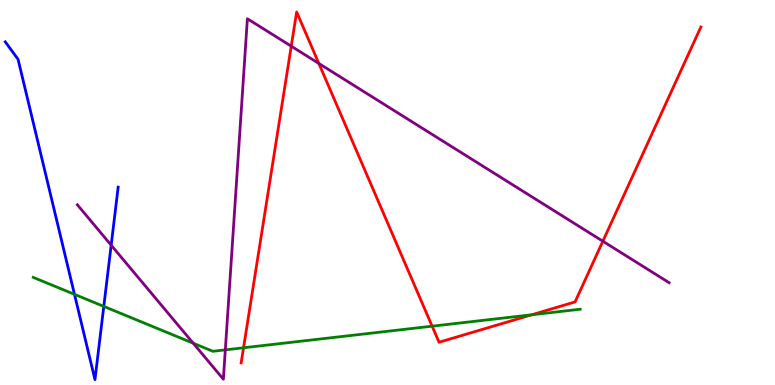[{'lines': ['blue', 'red'], 'intersections': []}, {'lines': ['green', 'red'], 'intersections': [{'x': 3.14, 'y': 0.967}, {'x': 5.58, 'y': 1.53}, {'x': 6.86, 'y': 1.82}]}, {'lines': ['purple', 'red'], 'intersections': [{'x': 3.76, 'y': 8.8}, {'x': 4.11, 'y': 8.35}, {'x': 7.78, 'y': 3.73}]}, {'lines': ['blue', 'green'], 'intersections': [{'x': 0.961, 'y': 2.35}, {'x': 1.34, 'y': 2.04}]}, {'lines': ['blue', 'purple'], 'intersections': [{'x': 1.43, 'y': 3.63}]}, {'lines': ['green', 'purple'], 'intersections': [{'x': 2.49, 'y': 1.09}, {'x': 2.91, 'y': 0.913}]}]